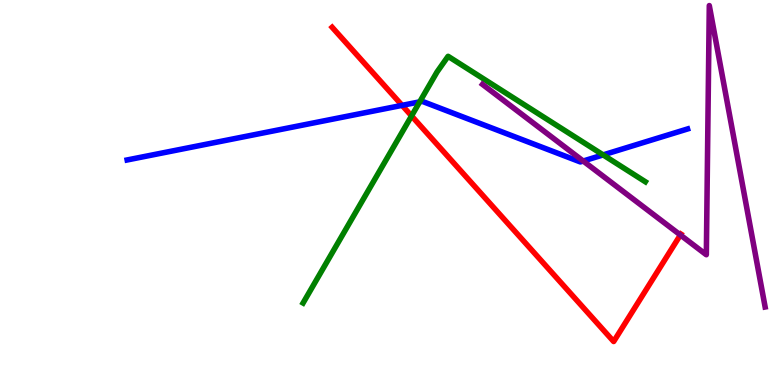[{'lines': ['blue', 'red'], 'intersections': [{'x': 5.19, 'y': 7.26}]}, {'lines': ['green', 'red'], 'intersections': [{'x': 5.31, 'y': 6.99}]}, {'lines': ['purple', 'red'], 'intersections': [{'x': 8.78, 'y': 3.9}]}, {'lines': ['blue', 'green'], 'intersections': [{'x': 5.42, 'y': 7.35}, {'x': 7.78, 'y': 5.98}]}, {'lines': ['blue', 'purple'], 'intersections': [{'x': 7.53, 'y': 5.82}]}, {'lines': ['green', 'purple'], 'intersections': []}]